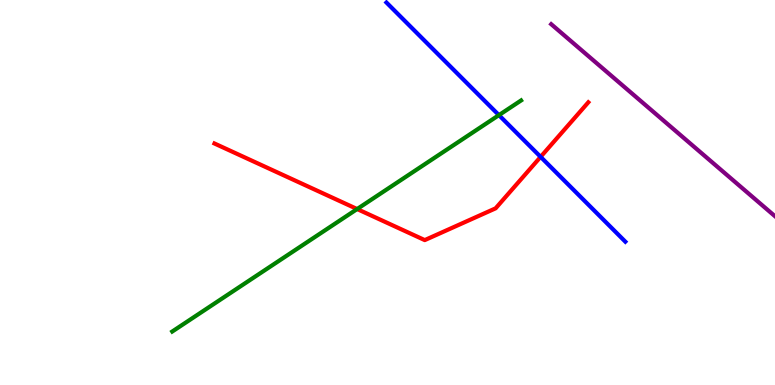[{'lines': ['blue', 'red'], 'intersections': [{'x': 6.98, 'y': 5.93}]}, {'lines': ['green', 'red'], 'intersections': [{'x': 4.61, 'y': 4.57}]}, {'lines': ['purple', 'red'], 'intersections': []}, {'lines': ['blue', 'green'], 'intersections': [{'x': 6.44, 'y': 7.01}]}, {'lines': ['blue', 'purple'], 'intersections': []}, {'lines': ['green', 'purple'], 'intersections': []}]